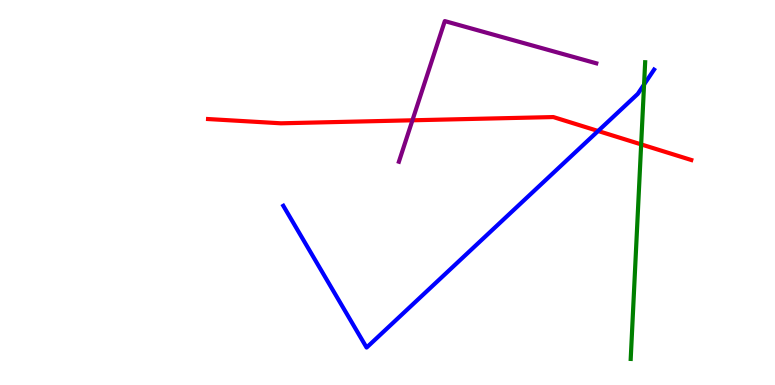[{'lines': ['blue', 'red'], 'intersections': [{'x': 7.72, 'y': 6.6}]}, {'lines': ['green', 'red'], 'intersections': [{'x': 8.27, 'y': 6.25}]}, {'lines': ['purple', 'red'], 'intersections': [{'x': 5.32, 'y': 6.88}]}, {'lines': ['blue', 'green'], 'intersections': [{'x': 8.31, 'y': 7.81}]}, {'lines': ['blue', 'purple'], 'intersections': []}, {'lines': ['green', 'purple'], 'intersections': []}]